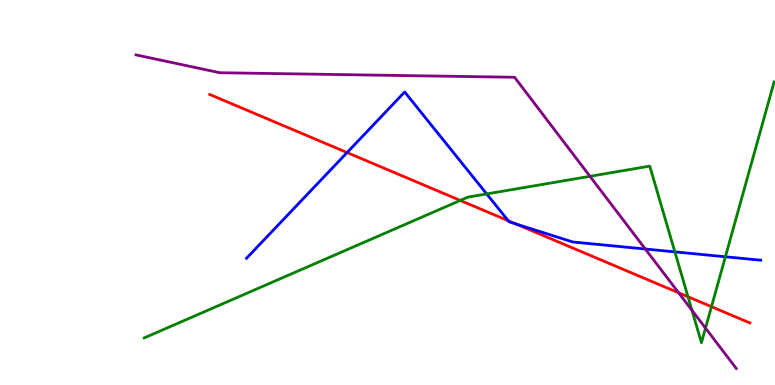[{'lines': ['blue', 'red'], 'intersections': [{'x': 4.48, 'y': 6.04}, {'x': 6.56, 'y': 4.27}, {'x': 6.66, 'y': 4.18}]}, {'lines': ['green', 'red'], 'intersections': [{'x': 5.94, 'y': 4.79}, {'x': 8.88, 'y': 2.29}, {'x': 9.18, 'y': 2.03}]}, {'lines': ['purple', 'red'], 'intersections': [{'x': 8.76, 'y': 2.39}]}, {'lines': ['blue', 'green'], 'intersections': [{'x': 6.28, 'y': 4.96}, {'x': 8.71, 'y': 3.46}, {'x': 9.36, 'y': 3.33}]}, {'lines': ['blue', 'purple'], 'intersections': [{'x': 8.33, 'y': 3.53}]}, {'lines': ['green', 'purple'], 'intersections': [{'x': 7.61, 'y': 5.42}, {'x': 8.93, 'y': 1.94}, {'x': 9.1, 'y': 1.48}]}]